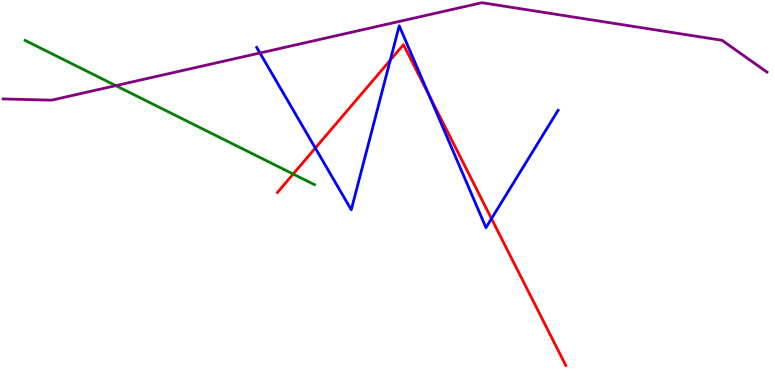[{'lines': ['blue', 'red'], 'intersections': [{'x': 4.07, 'y': 6.15}, {'x': 5.04, 'y': 8.44}, {'x': 5.54, 'y': 7.52}, {'x': 6.34, 'y': 4.32}]}, {'lines': ['green', 'red'], 'intersections': [{'x': 3.78, 'y': 5.48}]}, {'lines': ['purple', 'red'], 'intersections': []}, {'lines': ['blue', 'green'], 'intersections': []}, {'lines': ['blue', 'purple'], 'intersections': [{'x': 3.35, 'y': 8.62}]}, {'lines': ['green', 'purple'], 'intersections': [{'x': 1.49, 'y': 7.78}]}]